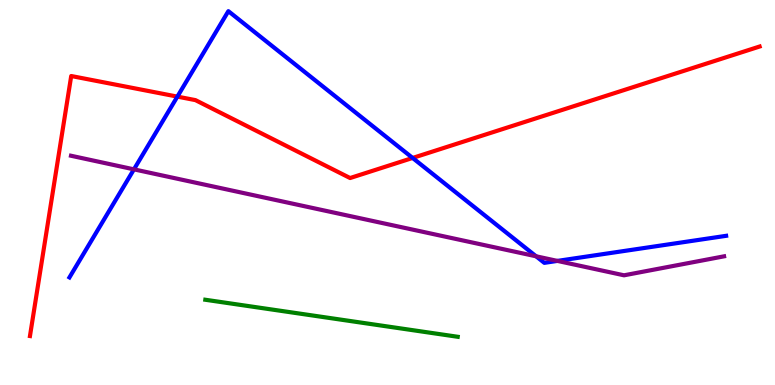[{'lines': ['blue', 'red'], 'intersections': [{'x': 2.29, 'y': 7.49}, {'x': 5.32, 'y': 5.9}]}, {'lines': ['green', 'red'], 'intersections': []}, {'lines': ['purple', 'red'], 'intersections': []}, {'lines': ['blue', 'green'], 'intersections': []}, {'lines': ['blue', 'purple'], 'intersections': [{'x': 1.73, 'y': 5.6}, {'x': 6.92, 'y': 3.34}, {'x': 7.19, 'y': 3.22}]}, {'lines': ['green', 'purple'], 'intersections': []}]